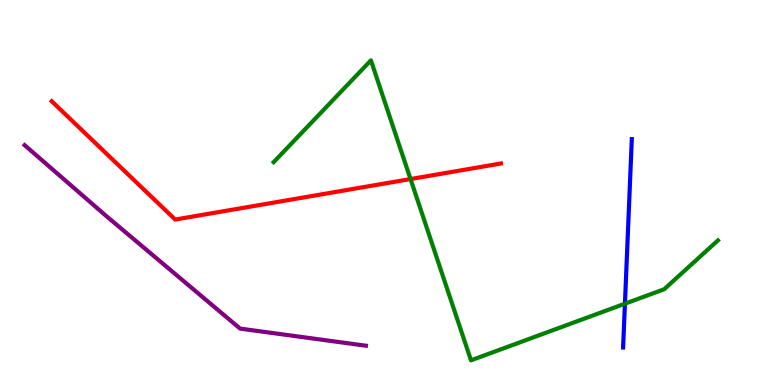[{'lines': ['blue', 'red'], 'intersections': []}, {'lines': ['green', 'red'], 'intersections': [{'x': 5.3, 'y': 5.35}]}, {'lines': ['purple', 'red'], 'intersections': []}, {'lines': ['blue', 'green'], 'intersections': [{'x': 8.06, 'y': 2.11}]}, {'lines': ['blue', 'purple'], 'intersections': []}, {'lines': ['green', 'purple'], 'intersections': []}]